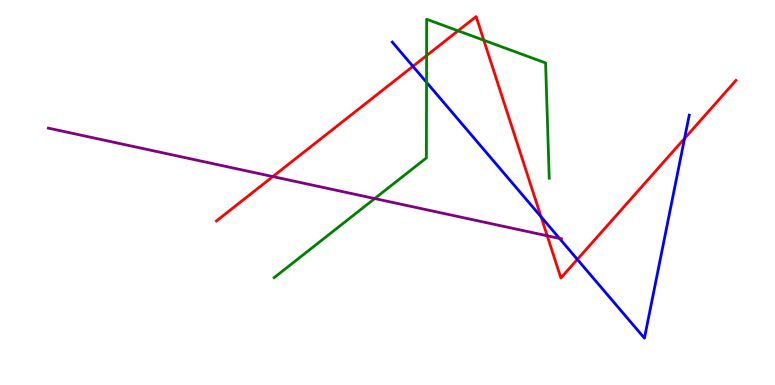[{'lines': ['blue', 'red'], 'intersections': [{'x': 5.33, 'y': 8.28}, {'x': 6.98, 'y': 4.37}, {'x': 7.45, 'y': 3.26}, {'x': 8.83, 'y': 6.4}]}, {'lines': ['green', 'red'], 'intersections': [{'x': 5.5, 'y': 8.56}, {'x': 5.91, 'y': 9.2}, {'x': 6.24, 'y': 8.95}]}, {'lines': ['purple', 'red'], 'intersections': [{'x': 3.52, 'y': 5.41}, {'x': 7.06, 'y': 3.88}]}, {'lines': ['blue', 'green'], 'intersections': [{'x': 5.5, 'y': 7.86}]}, {'lines': ['blue', 'purple'], 'intersections': [{'x': 7.22, 'y': 3.81}]}, {'lines': ['green', 'purple'], 'intersections': [{'x': 4.83, 'y': 4.84}]}]